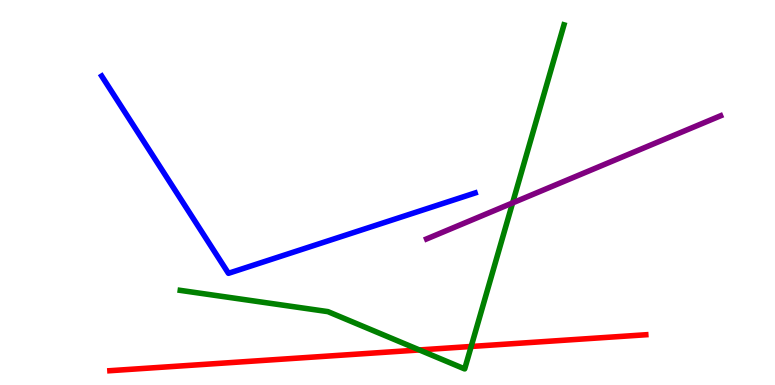[{'lines': ['blue', 'red'], 'intersections': []}, {'lines': ['green', 'red'], 'intersections': [{'x': 5.41, 'y': 0.91}, {'x': 6.08, 'y': 1.0}]}, {'lines': ['purple', 'red'], 'intersections': []}, {'lines': ['blue', 'green'], 'intersections': []}, {'lines': ['blue', 'purple'], 'intersections': []}, {'lines': ['green', 'purple'], 'intersections': [{'x': 6.61, 'y': 4.73}]}]